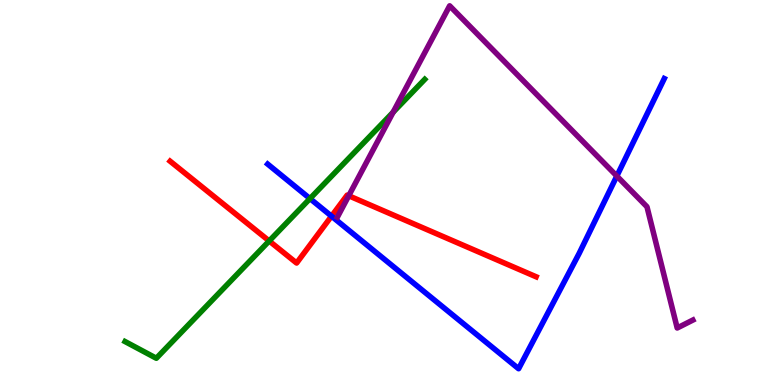[{'lines': ['blue', 'red'], 'intersections': [{'x': 4.28, 'y': 4.39}]}, {'lines': ['green', 'red'], 'intersections': [{'x': 3.47, 'y': 3.74}]}, {'lines': ['purple', 'red'], 'intersections': [{'x': 4.5, 'y': 4.92}]}, {'lines': ['blue', 'green'], 'intersections': [{'x': 4.0, 'y': 4.84}]}, {'lines': ['blue', 'purple'], 'intersections': [{'x': 7.96, 'y': 5.43}]}, {'lines': ['green', 'purple'], 'intersections': [{'x': 5.07, 'y': 7.09}]}]